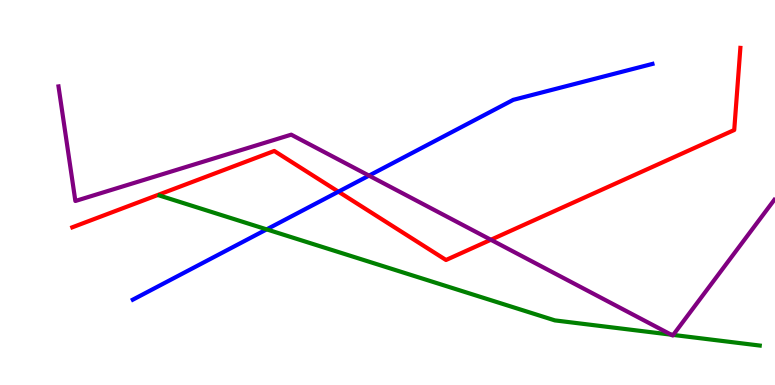[{'lines': ['blue', 'red'], 'intersections': [{'x': 4.37, 'y': 5.02}]}, {'lines': ['green', 'red'], 'intersections': []}, {'lines': ['purple', 'red'], 'intersections': [{'x': 6.33, 'y': 3.77}]}, {'lines': ['blue', 'green'], 'intersections': [{'x': 3.44, 'y': 4.04}]}, {'lines': ['blue', 'purple'], 'intersections': [{'x': 4.76, 'y': 5.44}]}, {'lines': ['green', 'purple'], 'intersections': [{'x': 8.66, 'y': 1.31}, {'x': 8.69, 'y': 1.3}]}]